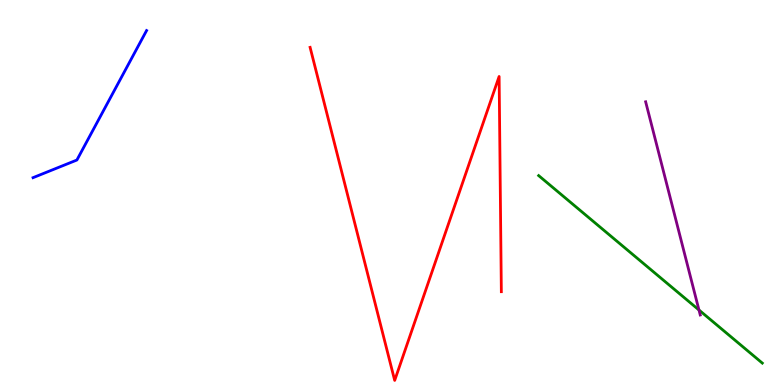[{'lines': ['blue', 'red'], 'intersections': []}, {'lines': ['green', 'red'], 'intersections': []}, {'lines': ['purple', 'red'], 'intersections': []}, {'lines': ['blue', 'green'], 'intersections': []}, {'lines': ['blue', 'purple'], 'intersections': []}, {'lines': ['green', 'purple'], 'intersections': [{'x': 9.02, 'y': 1.95}]}]